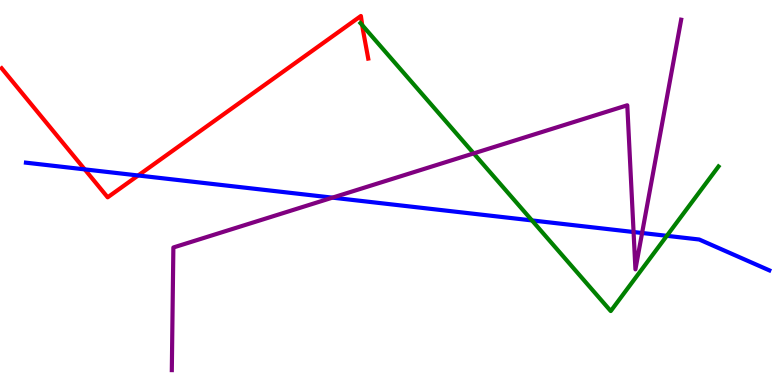[{'lines': ['blue', 'red'], 'intersections': [{'x': 1.09, 'y': 5.6}, {'x': 1.78, 'y': 5.44}]}, {'lines': ['green', 'red'], 'intersections': [{'x': 4.67, 'y': 9.35}]}, {'lines': ['purple', 'red'], 'intersections': []}, {'lines': ['blue', 'green'], 'intersections': [{'x': 6.86, 'y': 4.27}, {'x': 8.6, 'y': 3.88}]}, {'lines': ['blue', 'purple'], 'intersections': [{'x': 4.29, 'y': 4.87}, {'x': 8.18, 'y': 3.97}, {'x': 8.29, 'y': 3.95}]}, {'lines': ['green', 'purple'], 'intersections': [{'x': 6.11, 'y': 6.02}]}]